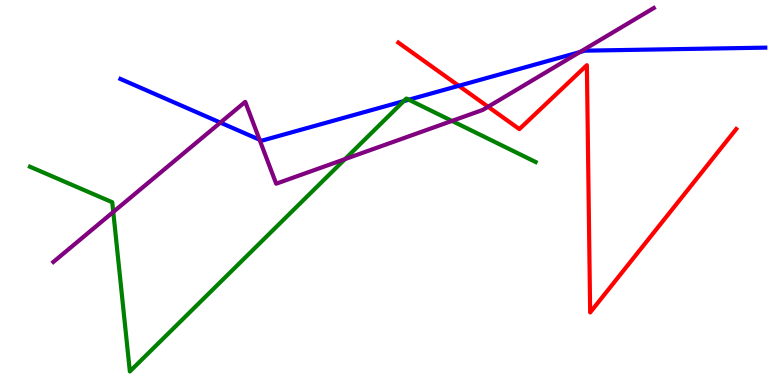[{'lines': ['blue', 'red'], 'intersections': [{'x': 5.92, 'y': 7.77}]}, {'lines': ['green', 'red'], 'intersections': []}, {'lines': ['purple', 'red'], 'intersections': [{'x': 6.3, 'y': 7.23}]}, {'lines': ['blue', 'green'], 'intersections': [{'x': 5.21, 'y': 7.37}, {'x': 5.27, 'y': 7.41}]}, {'lines': ['blue', 'purple'], 'intersections': [{'x': 2.84, 'y': 6.82}, {'x': 3.35, 'y': 6.37}, {'x': 7.48, 'y': 8.65}]}, {'lines': ['green', 'purple'], 'intersections': [{'x': 1.46, 'y': 4.49}, {'x': 4.45, 'y': 5.87}, {'x': 5.83, 'y': 6.86}]}]